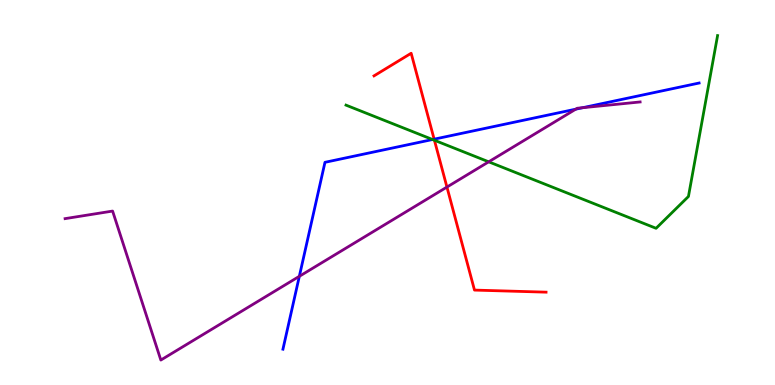[{'lines': ['blue', 'red'], 'intersections': [{'x': 5.6, 'y': 6.38}]}, {'lines': ['green', 'red'], 'intersections': [{'x': 5.61, 'y': 6.36}]}, {'lines': ['purple', 'red'], 'intersections': [{'x': 5.77, 'y': 5.14}]}, {'lines': ['blue', 'green'], 'intersections': [{'x': 5.58, 'y': 6.38}]}, {'lines': ['blue', 'purple'], 'intersections': [{'x': 3.86, 'y': 2.82}, {'x': 7.43, 'y': 7.16}, {'x': 7.52, 'y': 7.2}]}, {'lines': ['green', 'purple'], 'intersections': [{'x': 6.31, 'y': 5.8}]}]